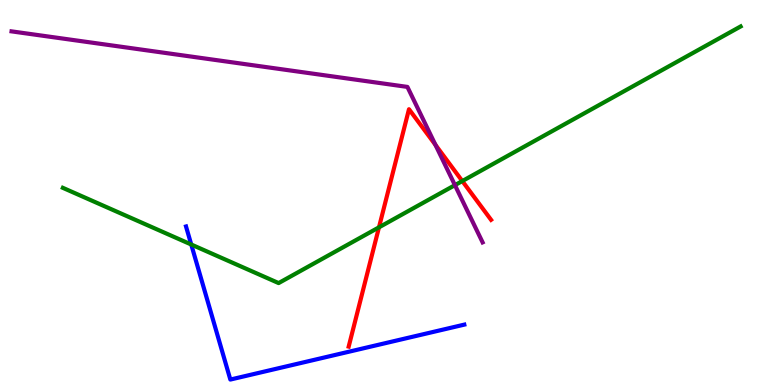[{'lines': ['blue', 'red'], 'intersections': []}, {'lines': ['green', 'red'], 'intersections': [{'x': 4.89, 'y': 4.1}, {'x': 5.97, 'y': 5.3}]}, {'lines': ['purple', 'red'], 'intersections': [{'x': 5.62, 'y': 6.24}]}, {'lines': ['blue', 'green'], 'intersections': [{'x': 2.47, 'y': 3.65}]}, {'lines': ['blue', 'purple'], 'intersections': []}, {'lines': ['green', 'purple'], 'intersections': [{'x': 5.87, 'y': 5.19}]}]